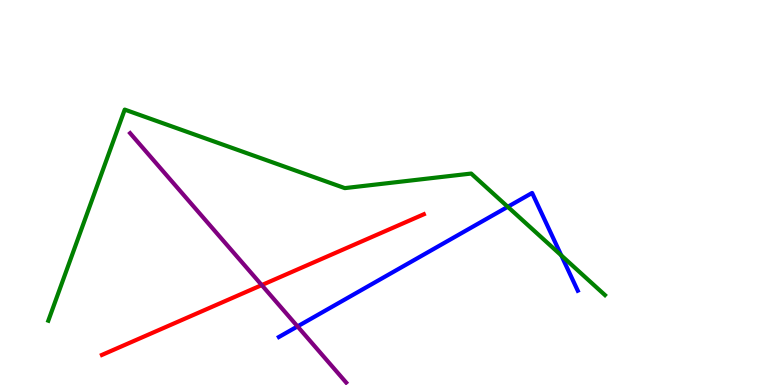[{'lines': ['blue', 'red'], 'intersections': []}, {'lines': ['green', 'red'], 'intersections': []}, {'lines': ['purple', 'red'], 'intersections': [{'x': 3.38, 'y': 2.59}]}, {'lines': ['blue', 'green'], 'intersections': [{'x': 6.55, 'y': 4.63}, {'x': 7.24, 'y': 3.37}]}, {'lines': ['blue', 'purple'], 'intersections': [{'x': 3.84, 'y': 1.52}]}, {'lines': ['green', 'purple'], 'intersections': []}]